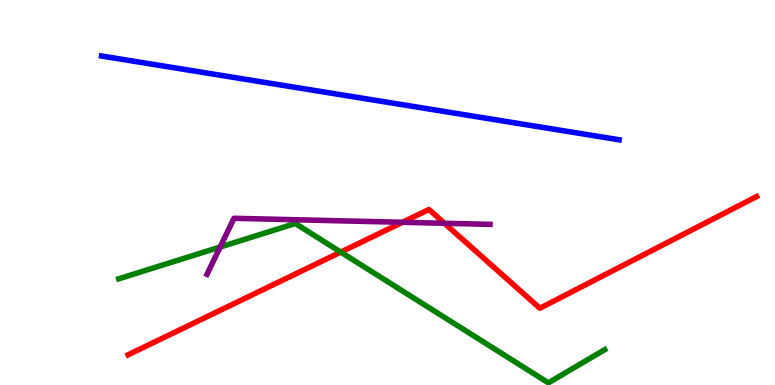[{'lines': ['blue', 'red'], 'intersections': []}, {'lines': ['green', 'red'], 'intersections': [{'x': 4.4, 'y': 3.45}]}, {'lines': ['purple', 'red'], 'intersections': [{'x': 5.19, 'y': 4.23}, {'x': 5.73, 'y': 4.2}]}, {'lines': ['blue', 'green'], 'intersections': []}, {'lines': ['blue', 'purple'], 'intersections': []}, {'lines': ['green', 'purple'], 'intersections': [{'x': 2.84, 'y': 3.58}]}]